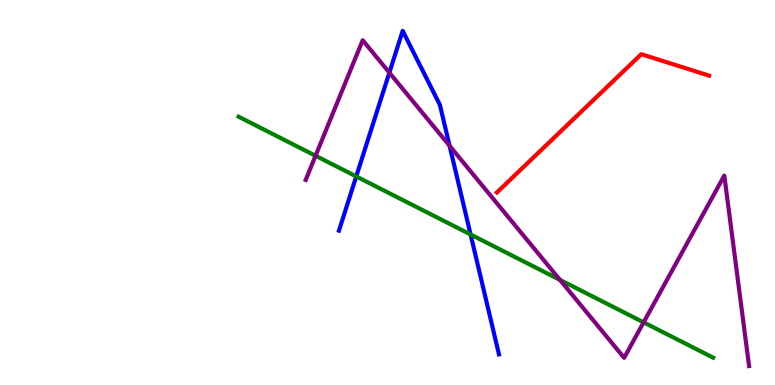[{'lines': ['blue', 'red'], 'intersections': []}, {'lines': ['green', 'red'], 'intersections': []}, {'lines': ['purple', 'red'], 'intersections': []}, {'lines': ['blue', 'green'], 'intersections': [{'x': 4.6, 'y': 5.42}, {'x': 6.07, 'y': 3.91}]}, {'lines': ['blue', 'purple'], 'intersections': [{'x': 5.02, 'y': 8.11}, {'x': 5.8, 'y': 6.21}]}, {'lines': ['green', 'purple'], 'intersections': [{'x': 4.07, 'y': 5.95}, {'x': 7.23, 'y': 2.73}, {'x': 8.3, 'y': 1.63}]}]